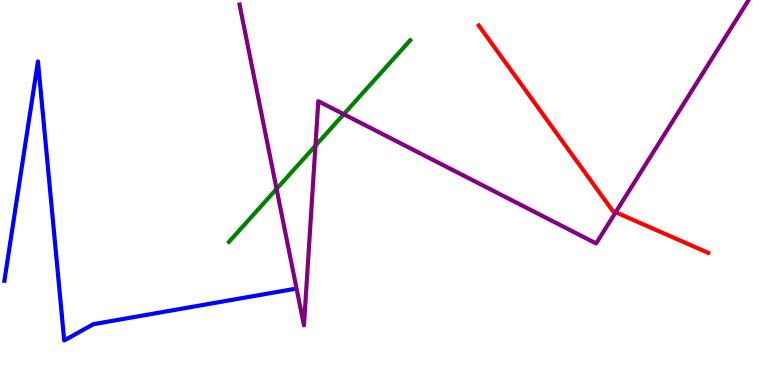[{'lines': ['blue', 'red'], 'intersections': []}, {'lines': ['green', 'red'], 'intersections': []}, {'lines': ['purple', 'red'], 'intersections': [{'x': 7.94, 'y': 4.49}]}, {'lines': ['blue', 'green'], 'intersections': []}, {'lines': ['blue', 'purple'], 'intersections': []}, {'lines': ['green', 'purple'], 'intersections': [{'x': 3.57, 'y': 5.09}, {'x': 4.07, 'y': 6.22}, {'x': 4.44, 'y': 7.03}]}]